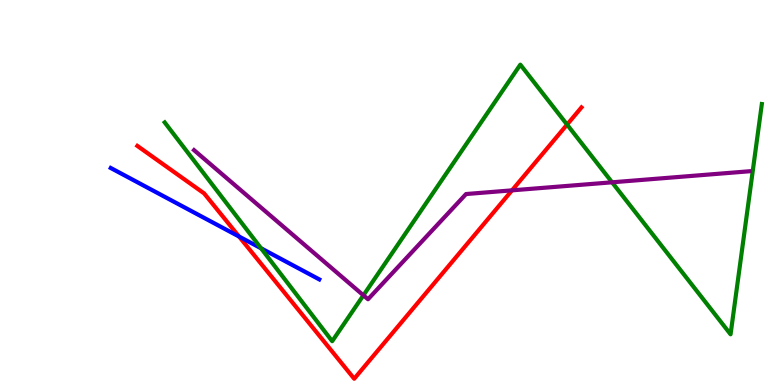[{'lines': ['blue', 'red'], 'intersections': [{'x': 3.08, 'y': 3.86}]}, {'lines': ['green', 'red'], 'intersections': [{'x': 7.32, 'y': 6.76}]}, {'lines': ['purple', 'red'], 'intersections': [{'x': 6.61, 'y': 5.06}]}, {'lines': ['blue', 'green'], 'intersections': [{'x': 3.37, 'y': 3.55}]}, {'lines': ['blue', 'purple'], 'intersections': []}, {'lines': ['green', 'purple'], 'intersections': [{'x': 4.69, 'y': 2.33}, {'x': 7.9, 'y': 5.26}]}]